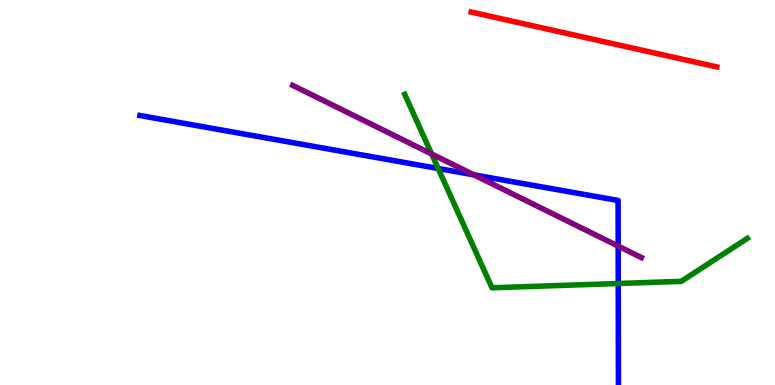[{'lines': ['blue', 'red'], 'intersections': []}, {'lines': ['green', 'red'], 'intersections': []}, {'lines': ['purple', 'red'], 'intersections': []}, {'lines': ['blue', 'green'], 'intersections': [{'x': 5.65, 'y': 5.62}, {'x': 7.98, 'y': 2.64}]}, {'lines': ['blue', 'purple'], 'intersections': [{'x': 6.11, 'y': 5.46}, {'x': 7.98, 'y': 3.61}]}, {'lines': ['green', 'purple'], 'intersections': [{'x': 5.57, 'y': 6.0}]}]